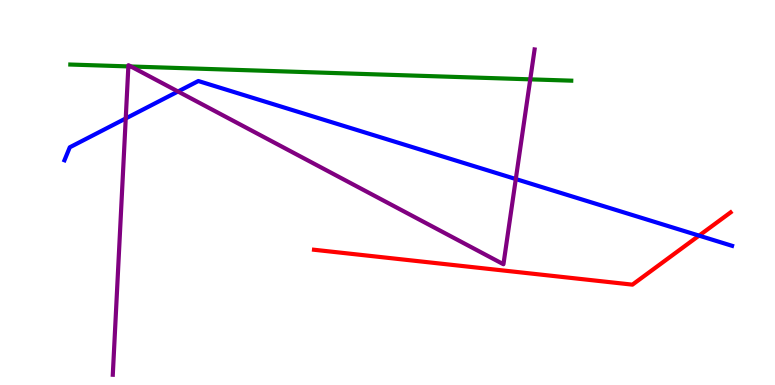[{'lines': ['blue', 'red'], 'intersections': [{'x': 9.02, 'y': 3.88}]}, {'lines': ['green', 'red'], 'intersections': []}, {'lines': ['purple', 'red'], 'intersections': []}, {'lines': ['blue', 'green'], 'intersections': []}, {'lines': ['blue', 'purple'], 'intersections': [{'x': 1.62, 'y': 6.92}, {'x': 2.3, 'y': 7.62}, {'x': 6.66, 'y': 5.35}]}, {'lines': ['green', 'purple'], 'intersections': [{'x': 1.66, 'y': 8.28}, {'x': 1.69, 'y': 8.27}, {'x': 6.84, 'y': 7.94}]}]